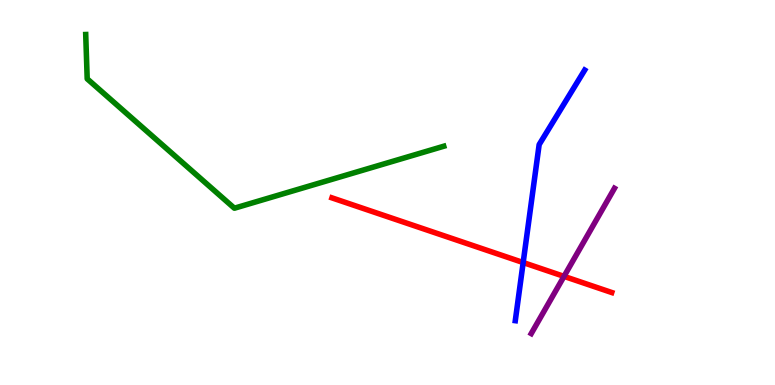[{'lines': ['blue', 'red'], 'intersections': [{'x': 6.75, 'y': 3.18}]}, {'lines': ['green', 'red'], 'intersections': []}, {'lines': ['purple', 'red'], 'intersections': [{'x': 7.28, 'y': 2.82}]}, {'lines': ['blue', 'green'], 'intersections': []}, {'lines': ['blue', 'purple'], 'intersections': []}, {'lines': ['green', 'purple'], 'intersections': []}]